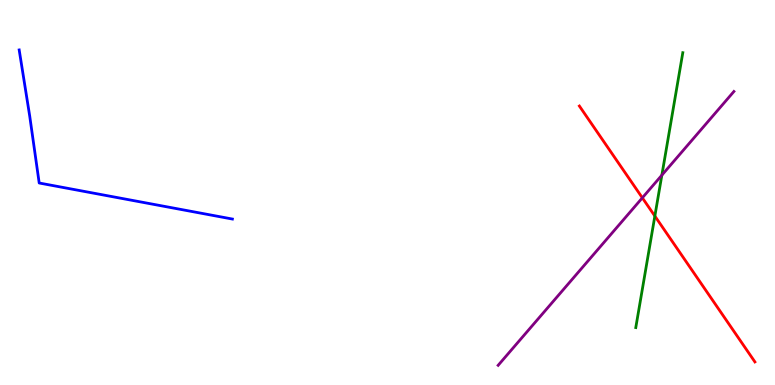[{'lines': ['blue', 'red'], 'intersections': []}, {'lines': ['green', 'red'], 'intersections': [{'x': 8.45, 'y': 4.39}]}, {'lines': ['purple', 'red'], 'intersections': [{'x': 8.29, 'y': 4.86}]}, {'lines': ['blue', 'green'], 'intersections': []}, {'lines': ['blue', 'purple'], 'intersections': []}, {'lines': ['green', 'purple'], 'intersections': [{'x': 8.54, 'y': 5.45}]}]